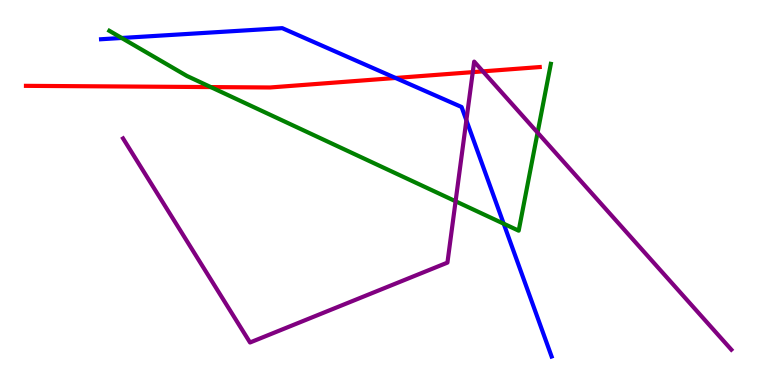[{'lines': ['blue', 'red'], 'intersections': [{'x': 5.1, 'y': 7.97}]}, {'lines': ['green', 'red'], 'intersections': [{'x': 2.72, 'y': 7.74}]}, {'lines': ['purple', 'red'], 'intersections': [{'x': 6.1, 'y': 8.13}, {'x': 6.23, 'y': 8.15}]}, {'lines': ['blue', 'green'], 'intersections': [{'x': 1.57, 'y': 9.01}, {'x': 6.5, 'y': 4.19}]}, {'lines': ['blue', 'purple'], 'intersections': [{'x': 6.02, 'y': 6.88}]}, {'lines': ['green', 'purple'], 'intersections': [{'x': 5.88, 'y': 4.77}, {'x': 6.94, 'y': 6.56}]}]